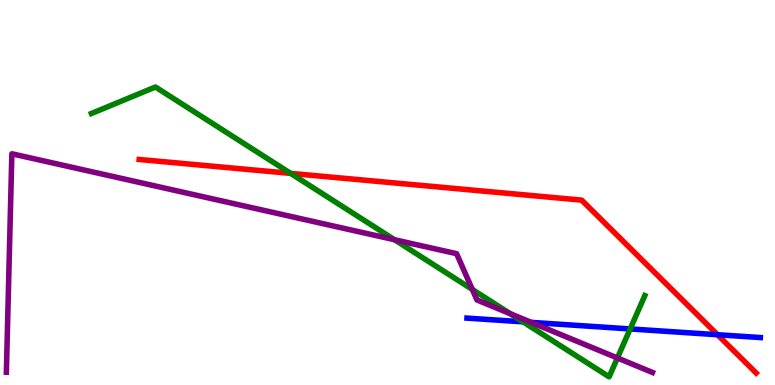[{'lines': ['blue', 'red'], 'intersections': [{'x': 9.26, 'y': 1.31}]}, {'lines': ['green', 'red'], 'intersections': [{'x': 3.75, 'y': 5.5}]}, {'lines': ['purple', 'red'], 'intersections': []}, {'lines': ['blue', 'green'], 'intersections': [{'x': 6.75, 'y': 1.64}, {'x': 8.13, 'y': 1.46}]}, {'lines': ['blue', 'purple'], 'intersections': [{'x': 6.85, 'y': 1.63}]}, {'lines': ['green', 'purple'], 'intersections': [{'x': 5.09, 'y': 3.77}, {'x': 6.09, 'y': 2.48}, {'x': 6.59, 'y': 1.85}, {'x': 7.97, 'y': 0.702}]}]